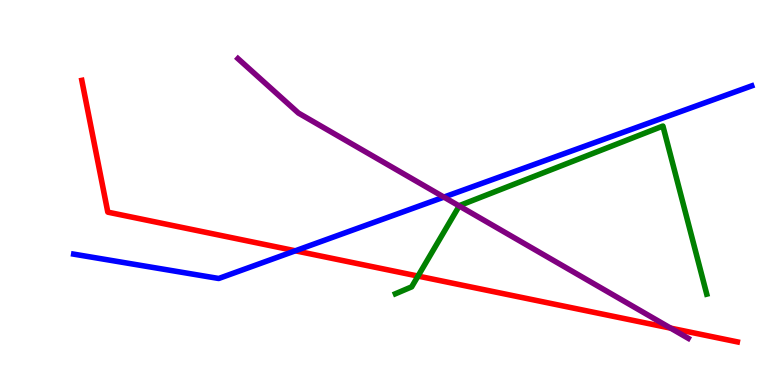[{'lines': ['blue', 'red'], 'intersections': [{'x': 3.81, 'y': 3.49}]}, {'lines': ['green', 'red'], 'intersections': [{'x': 5.39, 'y': 2.83}]}, {'lines': ['purple', 'red'], 'intersections': [{'x': 8.65, 'y': 1.48}]}, {'lines': ['blue', 'green'], 'intersections': []}, {'lines': ['blue', 'purple'], 'intersections': [{'x': 5.73, 'y': 4.88}]}, {'lines': ['green', 'purple'], 'intersections': [{'x': 5.93, 'y': 4.65}]}]